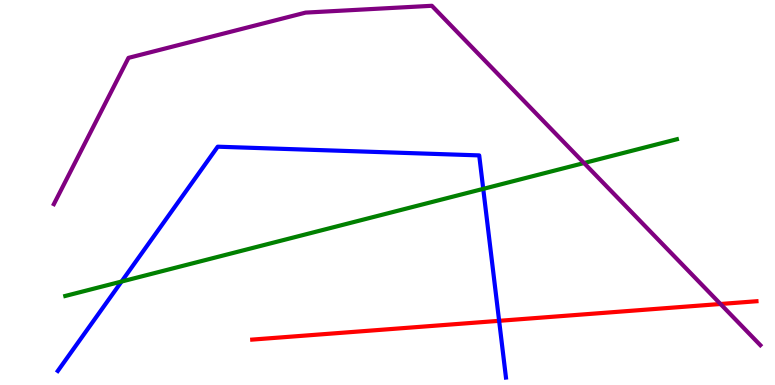[{'lines': ['blue', 'red'], 'intersections': [{'x': 6.44, 'y': 1.67}]}, {'lines': ['green', 'red'], 'intersections': []}, {'lines': ['purple', 'red'], 'intersections': [{'x': 9.3, 'y': 2.1}]}, {'lines': ['blue', 'green'], 'intersections': [{'x': 1.57, 'y': 2.69}, {'x': 6.24, 'y': 5.09}]}, {'lines': ['blue', 'purple'], 'intersections': []}, {'lines': ['green', 'purple'], 'intersections': [{'x': 7.54, 'y': 5.77}]}]